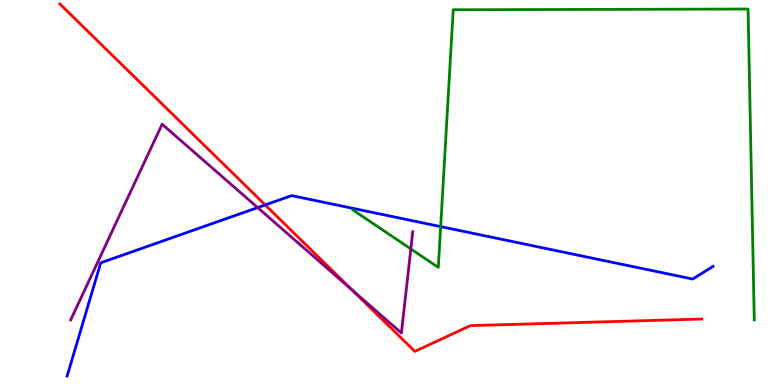[{'lines': ['blue', 'red'], 'intersections': [{'x': 3.42, 'y': 4.68}]}, {'lines': ['green', 'red'], 'intersections': []}, {'lines': ['purple', 'red'], 'intersections': [{'x': 4.55, 'y': 2.46}]}, {'lines': ['blue', 'green'], 'intersections': [{'x': 5.69, 'y': 4.11}]}, {'lines': ['blue', 'purple'], 'intersections': [{'x': 3.32, 'y': 4.61}]}, {'lines': ['green', 'purple'], 'intersections': [{'x': 5.3, 'y': 3.53}]}]